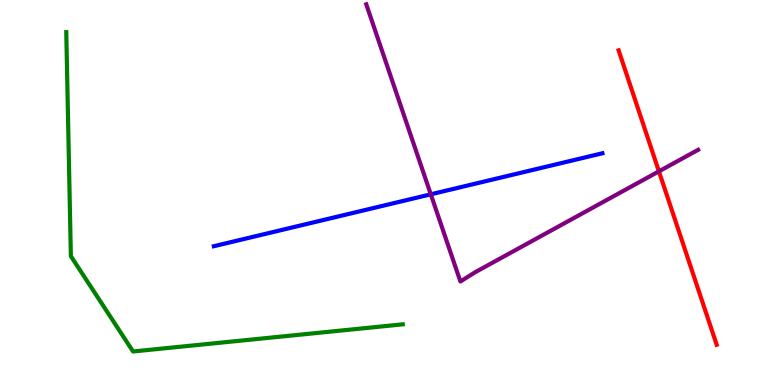[{'lines': ['blue', 'red'], 'intersections': []}, {'lines': ['green', 'red'], 'intersections': []}, {'lines': ['purple', 'red'], 'intersections': [{'x': 8.5, 'y': 5.55}]}, {'lines': ['blue', 'green'], 'intersections': []}, {'lines': ['blue', 'purple'], 'intersections': [{'x': 5.56, 'y': 4.95}]}, {'lines': ['green', 'purple'], 'intersections': []}]